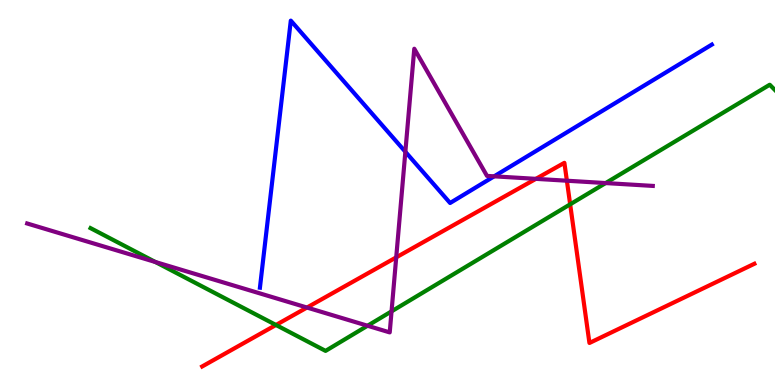[{'lines': ['blue', 'red'], 'intersections': []}, {'lines': ['green', 'red'], 'intersections': [{'x': 3.56, 'y': 1.56}, {'x': 7.36, 'y': 4.69}]}, {'lines': ['purple', 'red'], 'intersections': [{'x': 3.96, 'y': 2.01}, {'x': 5.11, 'y': 3.32}, {'x': 6.91, 'y': 5.35}, {'x': 7.31, 'y': 5.31}]}, {'lines': ['blue', 'green'], 'intersections': []}, {'lines': ['blue', 'purple'], 'intersections': [{'x': 5.23, 'y': 6.06}, {'x': 6.38, 'y': 5.42}]}, {'lines': ['green', 'purple'], 'intersections': [{'x': 2.01, 'y': 3.19}, {'x': 4.74, 'y': 1.54}, {'x': 5.05, 'y': 1.91}, {'x': 7.81, 'y': 5.25}]}]